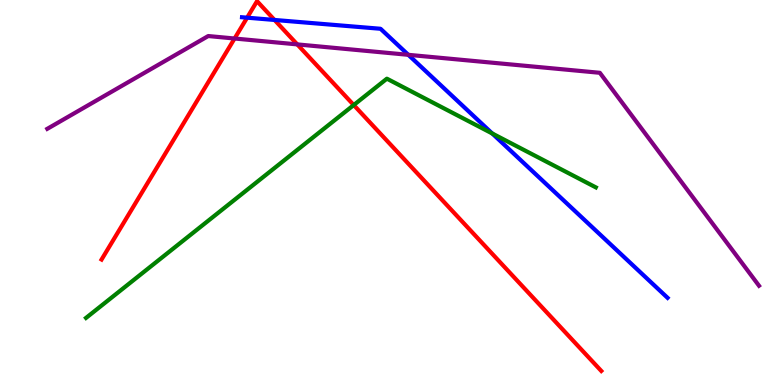[{'lines': ['blue', 'red'], 'intersections': [{'x': 3.19, 'y': 9.54}, {'x': 3.54, 'y': 9.48}]}, {'lines': ['green', 'red'], 'intersections': [{'x': 4.56, 'y': 7.27}]}, {'lines': ['purple', 'red'], 'intersections': [{'x': 3.03, 'y': 9.0}, {'x': 3.84, 'y': 8.85}]}, {'lines': ['blue', 'green'], 'intersections': [{'x': 6.35, 'y': 6.53}]}, {'lines': ['blue', 'purple'], 'intersections': [{'x': 5.27, 'y': 8.58}]}, {'lines': ['green', 'purple'], 'intersections': []}]